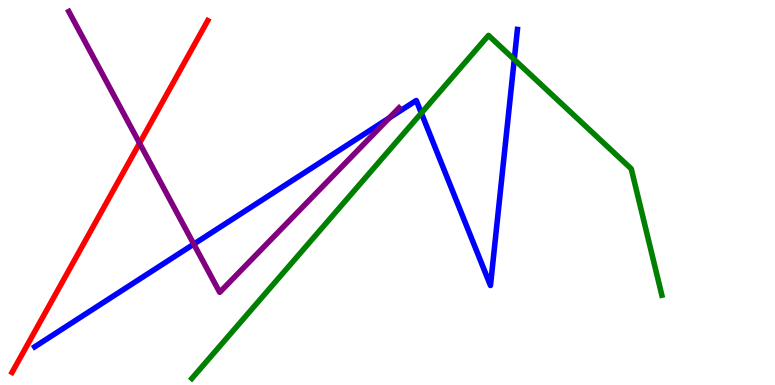[{'lines': ['blue', 'red'], 'intersections': []}, {'lines': ['green', 'red'], 'intersections': []}, {'lines': ['purple', 'red'], 'intersections': [{'x': 1.8, 'y': 6.28}]}, {'lines': ['blue', 'green'], 'intersections': [{'x': 5.44, 'y': 7.06}, {'x': 6.64, 'y': 8.45}]}, {'lines': ['blue', 'purple'], 'intersections': [{'x': 2.5, 'y': 3.66}, {'x': 5.02, 'y': 6.94}]}, {'lines': ['green', 'purple'], 'intersections': []}]